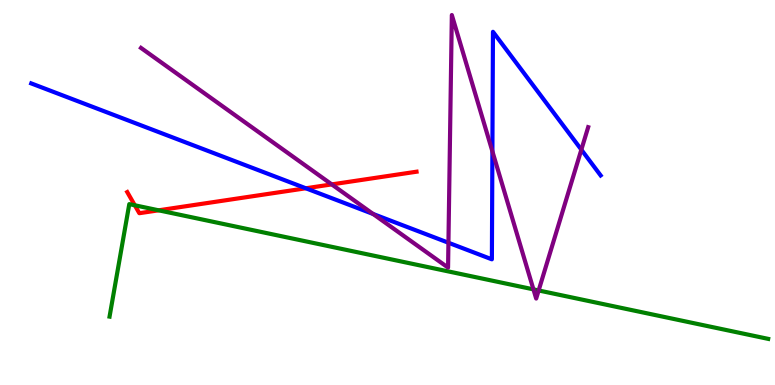[{'lines': ['blue', 'red'], 'intersections': [{'x': 3.95, 'y': 5.11}]}, {'lines': ['green', 'red'], 'intersections': [{'x': 1.74, 'y': 4.67}, {'x': 2.05, 'y': 4.54}]}, {'lines': ['purple', 'red'], 'intersections': [{'x': 4.28, 'y': 5.21}]}, {'lines': ['blue', 'green'], 'intersections': []}, {'lines': ['blue', 'purple'], 'intersections': [{'x': 4.81, 'y': 4.44}, {'x': 5.79, 'y': 3.7}, {'x': 6.35, 'y': 6.07}, {'x': 7.5, 'y': 6.11}]}, {'lines': ['green', 'purple'], 'intersections': [{'x': 6.88, 'y': 2.48}, {'x': 6.95, 'y': 2.46}]}]